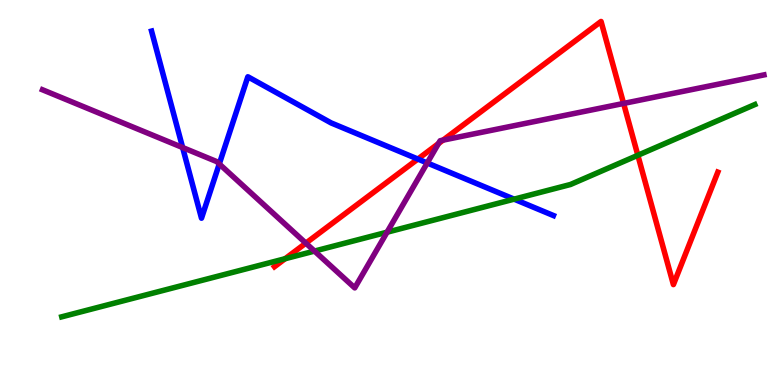[{'lines': ['blue', 'red'], 'intersections': [{'x': 5.39, 'y': 5.87}]}, {'lines': ['green', 'red'], 'intersections': [{'x': 3.68, 'y': 3.28}, {'x': 8.23, 'y': 5.97}]}, {'lines': ['purple', 'red'], 'intersections': [{'x': 3.95, 'y': 3.68}, {'x': 5.66, 'y': 6.27}, {'x': 5.72, 'y': 6.36}, {'x': 8.05, 'y': 7.31}]}, {'lines': ['blue', 'green'], 'intersections': [{'x': 6.63, 'y': 4.83}]}, {'lines': ['blue', 'purple'], 'intersections': [{'x': 2.36, 'y': 6.17}, {'x': 2.83, 'y': 5.74}, {'x': 5.51, 'y': 5.77}]}, {'lines': ['green', 'purple'], 'intersections': [{'x': 4.06, 'y': 3.48}, {'x': 4.99, 'y': 3.97}]}]